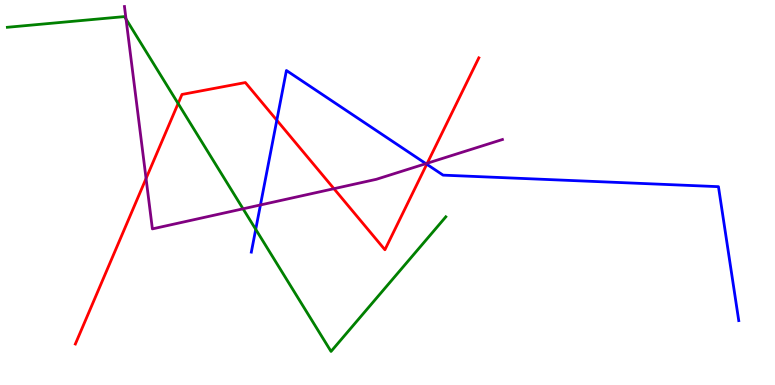[{'lines': ['blue', 'red'], 'intersections': [{'x': 3.57, 'y': 6.88}, {'x': 5.51, 'y': 5.73}]}, {'lines': ['green', 'red'], 'intersections': [{'x': 2.3, 'y': 7.31}]}, {'lines': ['purple', 'red'], 'intersections': [{'x': 1.88, 'y': 5.36}, {'x': 4.31, 'y': 5.1}, {'x': 5.51, 'y': 5.76}]}, {'lines': ['blue', 'green'], 'intersections': [{'x': 3.3, 'y': 4.04}]}, {'lines': ['blue', 'purple'], 'intersections': [{'x': 3.36, 'y': 4.68}, {'x': 5.5, 'y': 5.75}]}, {'lines': ['green', 'purple'], 'intersections': [{'x': 1.63, 'y': 9.5}, {'x': 3.14, 'y': 4.58}]}]